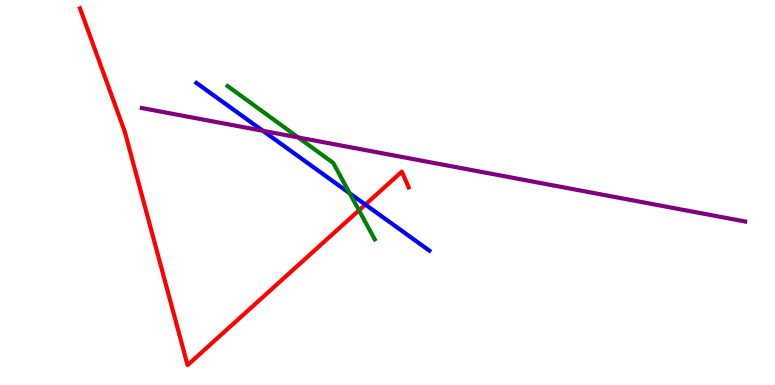[{'lines': ['blue', 'red'], 'intersections': [{'x': 4.71, 'y': 4.69}]}, {'lines': ['green', 'red'], 'intersections': [{'x': 4.63, 'y': 4.54}]}, {'lines': ['purple', 'red'], 'intersections': []}, {'lines': ['blue', 'green'], 'intersections': [{'x': 4.51, 'y': 4.98}]}, {'lines': ['blue', 'purple'], 'intersections': [{'x': 3.39, 'y': 6.6}]}, {'lines': ['green', 'purple'], 'intersections': [{'x': 3.85, 'y': 6.43}]}]